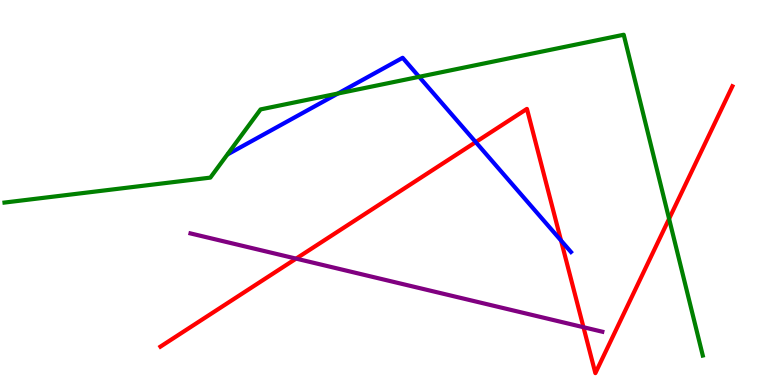[{'lines': ['blue', 'red'], 'intersections': [{'x': 6.14, 'y': 6.31}, {'x': 7.24, 'y': 3.75}]}, {'lines': ['green', 'red'], 'intersections': [{'x': 8.63, 'y': 4.32}]}, {'lines': ['purple', 'red'], 'intersections': [{'x': 3.82, 'y': 3.28}, {'x': 7.53, 'y': 1.5}]}, {'lines': ['blue', 'green'], 'intersections': [{'x': 4.36, 'y': 7.57}, {'x': 5.41, 'y': 8.0}]}, {'lines': ['blue', 'purple'], 'intersections': []}, {'lines': ['green', 'purple'], 'intersections': []}]